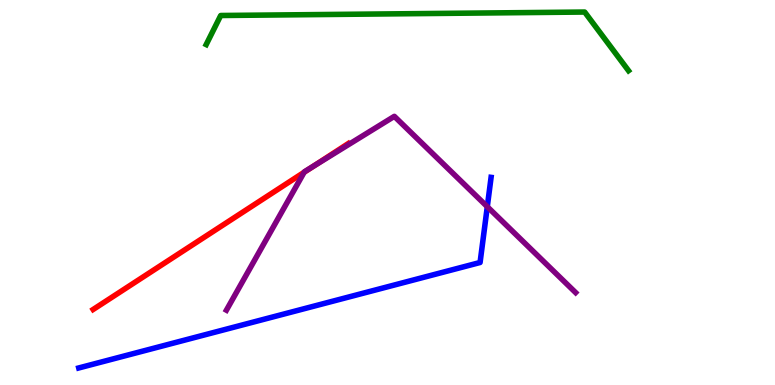[{'lines': ['blue', 'red'], 'intersections': []}, {'lines': ['green', 'red'], 'intersections': []}, {'lines': ['purple', 'red'], 'intersections': [{'x': 3.92, 'y': 5.53}, {'x': 4.04, 'y': 5.68}]}, {'lines': ['blue', 'green'], 'intersections': []}, {'lines': ['blue', 'purple'], 'intersections': [{'x': 6.29, 'y': 4.63}]}, {'lines': ['green', 'purple'], 'intersections': []}]